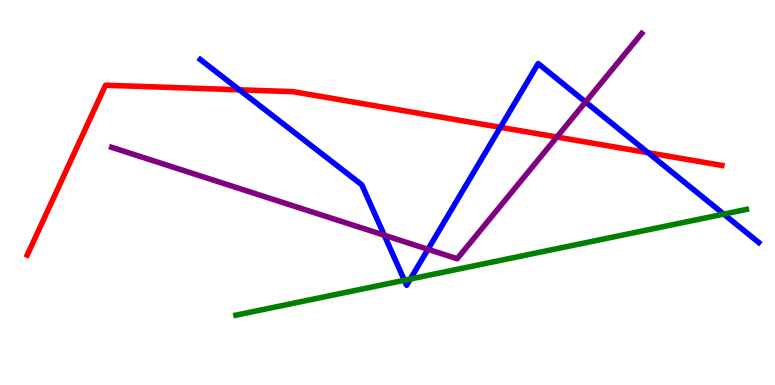[{'lines': ['blue', 'red'], 'intersections': [{'x': 3.09, 'y': 7.67}, {'x': 6.46, 'y': 6.69}, {'x': 8.36, 'y': 6.03}]}, {'lines': ['green', 'red'], 'intersections': []}, {'lines': ['purple', 'red'], 'intersections': [{'x': 7.19, 'y': 6.44}]}, {'lines': ['blue', 'green'], 'intersections': [{'x': 5.22, 'y': 2.72}, {'x': 5.29, 'y': 2.75}, {'x': 9.34, 'y': 4.44}]}, {'lines': ['blue', 'purple'], 'intersections': [{'x': 4.96, 'y': 3.89}, {'x': 5.52, 'y': 3.52}, {'x': 7.56, 'y': 7.35}]}, {'lines': ['green', 'purple'], 'intersections': []}]